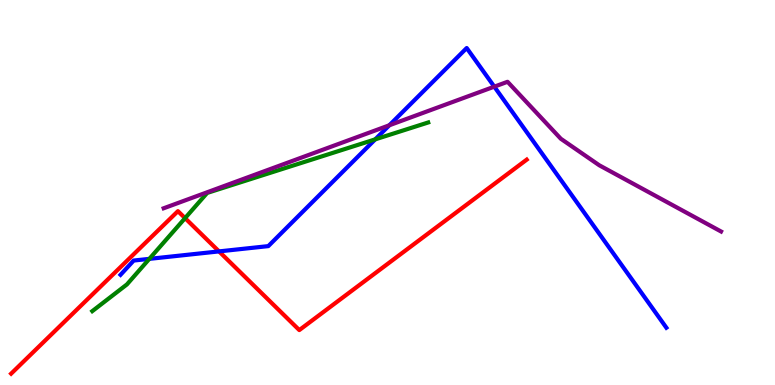[{'lines': ['blue', 'red'], 'intersections': [{'x': 2.83, 'y': 3.47}]}, {'lines': ['green', 'red'], 'intersections': [{'x': 2.39, 'y': 4.33}]}, {'lines': ['purple', 'red'], 'intersections': []}, {'lines': ['blue', 'green'], 'intersections': [{'x': 1.93, 'y': 3.28}, {'x': 4.84, 'y': 6.38}]}, {'lines': ['blue', 'purple'], 'intersections': [{'x': 5.02, 'y': 6.75}, {'x': 6.38, 'y': 7.75}]}, {'lines': ['green', 'purple'], 'intersections': []}]